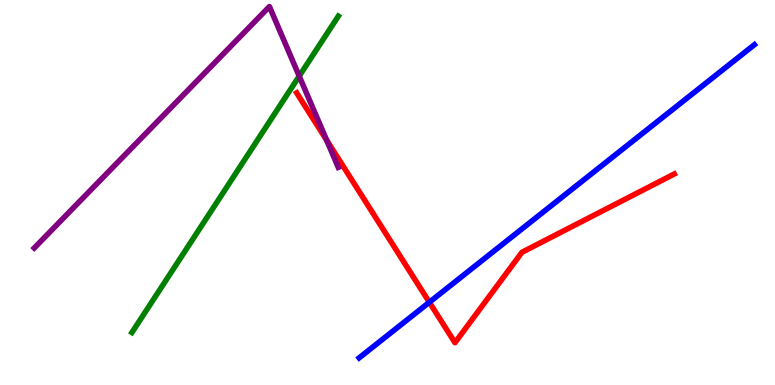[{'lines': ['blue', 'red'], 'intersections': [{'x': 5.54, 'y': 2.15}]}, {'lines': ['green', 'red'], 'intersections': []}, {'lines': ['purple', 'red'], 'intersections': [{'x': 4.21, 'y': 6.36}]}, {'lines': ['blue', 'green'], 'intersections': []}, {'lines': ['blue', 'purple'], 'intersections': []}, {'lines': ['green', 'purple'], 'intersections': [{'x': 3.86, 'y': 8.02}]}]